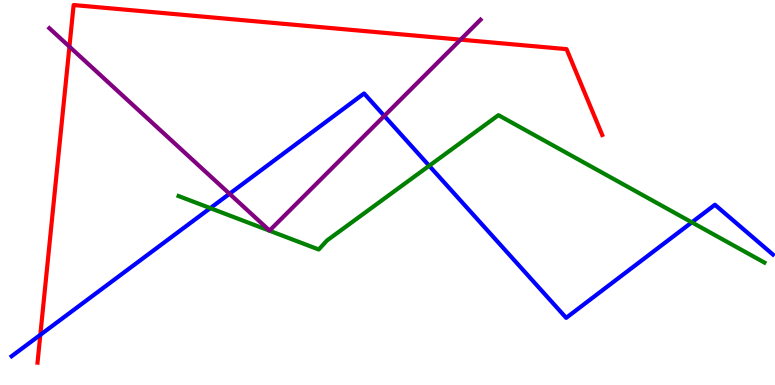[{'lines': ['blue', 'red'], 'intersections': [{'x': 0.52, 'y': 1.3}]}, {'lines': ['green', 'red'], 'intersections': []}, {'lines': ['purple', 'red'], 'intersections': [{'x': 0.896, 'y': 8.79}, {'x': 5.94, 'y': 8.97}]}, {'lines': ['blue', 'green'], 'intersections': [{'x': 2.71, 'y': 4.59}, {'x': 5.54, 'y': 5.69}, {'x': 8.93, 'y': 4.23}]}, {'lines': ['blue', 'purple'], 'intersections': [{'x': 2.96, 'y': 4.97}, {'x': 4.96, 'y': 6.99}]}, {'lines': ['green', 'purple'], 'intersections': []}]